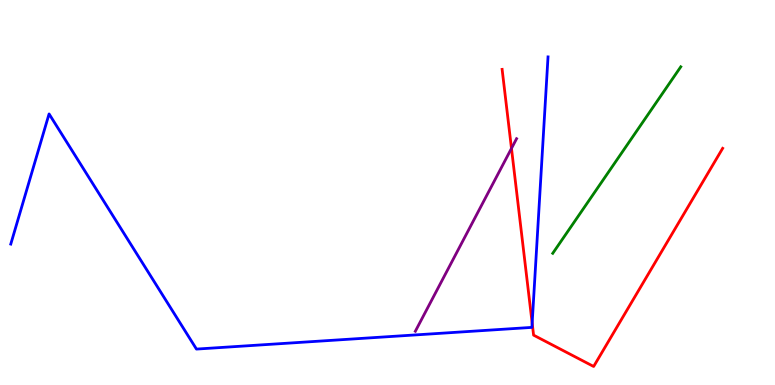[{'lines': ['blue', 'red'], 'intersections': [{'x': 6.87, 'y': 1.61}]}, {'lines': ['green', 'red'], 'intersections': []}, {'lines': ['purple', 'red'], 'intersections': [{'x': 6.6, 'y': 6.15}]}, {'lines': ['blue', 'green'], 'intersections': []}, {'lines': ['blue', 'purple'], 'intersections': []}, {'lines': ['green', 'purple'], 'intersections': []}]